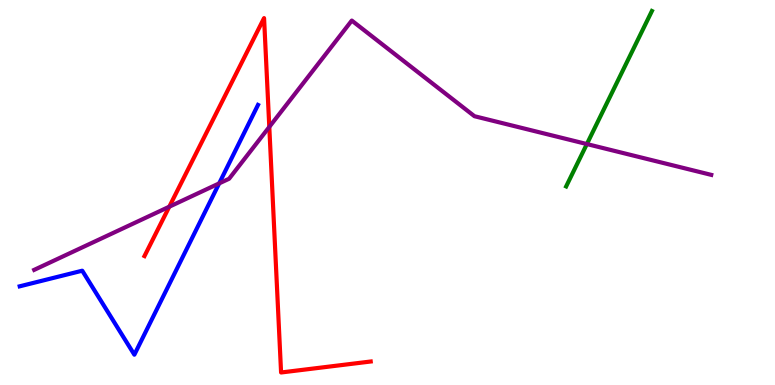[{'lines': ['blue', 'red'], 'intersections': []}, {'lines': ['green', 'red'], 'intersections': []}, {'lines': ['purple', 'red'], 'intersections': [{'x': 2.18, 'y': 4.63}, {'x': 3.47, 'y': 6.7}]}, {'lines': ['blue', 'green'], 'intersections': []}, {'lines': ['blue', 'purple'], 'intersections': [{'x': 2.83, 'y': 5.24}]}, {'lines': ['green', 'purple'], 'intersections': [{'x': 7.57, 'y': 6.26}]}]